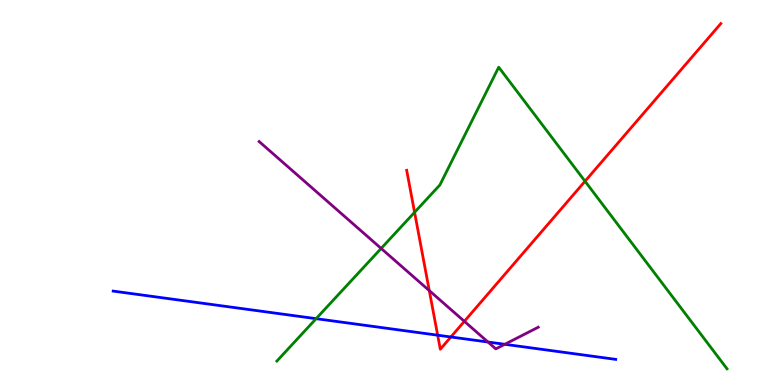[{'lines': ['blue', 'red'], 'intersections': [{'x': 5.65, 'y': 1.29}, {'x': 5.82, 'y': 1.25}]}, {'lines': ['green', 'red'], 'intersections': [{'x': 5.35, 'y': 4.49}, {'x': 7.55, 'y': 5.29}]}, {'lines': ['purple', 'red'], 'intersections': [{'x': 5.54, 'y': 2.45}, {'x': 5.99, 'y': 1.65}]}, {'lines': ['blue', 'green'], 'intersections': [{'x': 4.08, 'y': 1.72}]}, {'lines': ['blue', 'purple'], 'intersections': [{'x': 6.3, 'y': 1.12}, {'x': 6.51, 'y': 1.06}]}, {'lines': ['green', 'purple'], 'intersections': [{'x': 4.92, 'y': 3.55}]}]